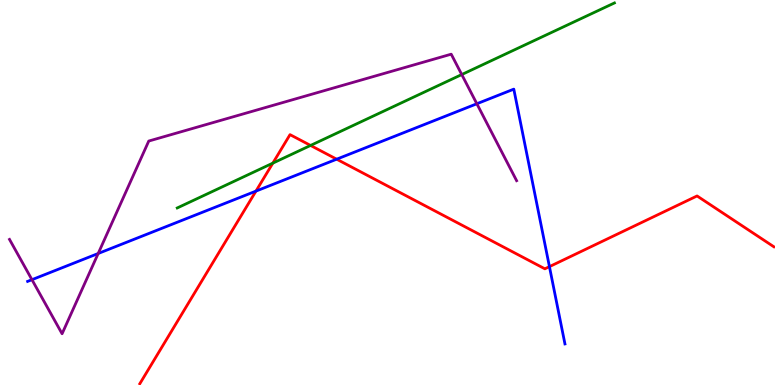[{'lines': ['blue', 'red'], 'intersections': [{'x': 3.3, 'y': 5.04}, {'x': 4.34, 'y': 5.87}, {'x': 7.09, 'y': 3.07}]}, {'lines': ['green', 'red'], 'intersections': [{'x': 3.52, 'y': 5.76}, {'x': 4.01, 'y': 6.22}]}, {'lines': ['purple', 'red'], 'intersections': []}, {'lines': ['blue', 'green'], 'intersections': []}, {'lines': ['blue', 'purple'], 'intersections': [{'x': 0.412, 'y': 2.74}, {'x': 1.27, 'y': 3.42}, {'x': 6.15, 'y': 7.3}]}, {'lines': ['green', 'purple'], 'intersections': [{'x': 5.96, 'y': 8.06}]}]